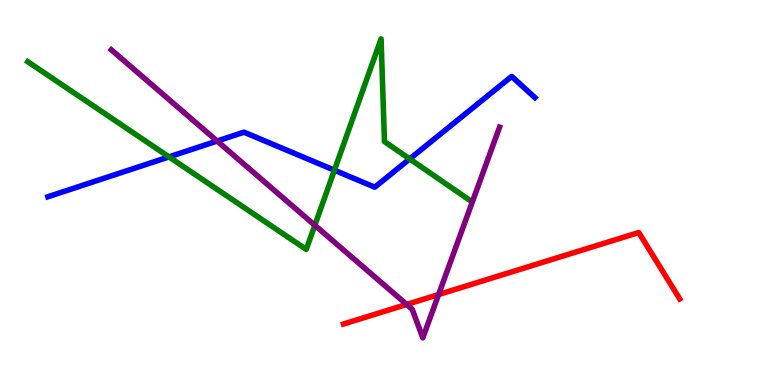[{'lines': ['blue', 'red'], 'intersections': []}, {'lines': ['green', 'red'], 'intersections': []}, {'lines': ['purple', 'red'], 'intersections': [{'x': 5.25, 'y': 2.09}, {'x': 5.66, 'y': 2.35}]}, {'lines': ['blue', 'green'], 'intersections': [{'x': 2.18, 'y': 5.92}, {'x': 4.31, 'y': 5.58}, {'x': 5.29, 'y': 5.87}]}, {'lines': ['blue', 'purple'], 'intersections': [{'x': 2.8, 'y': 6.34}]}, {'lines': ['green', 'purple'], 'intersections': [{'x': 4.06, 'y': 4.15}]}]